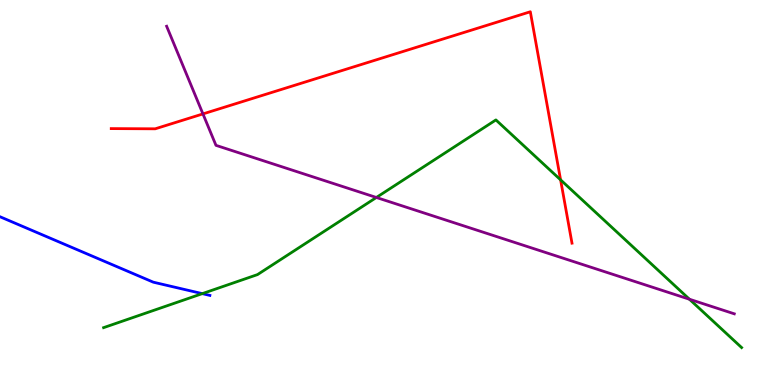[{'lines': ['blue', 'red'], 'intersections': []}, {'lines': ['green', 'red'], 'intersections': [{'x': 7.23, 'y': 5.33}]}, {'lines': ['purple', 'red'], 'intersections': [{'x': 2.62, 'y': 7.04}]}, {'lines': ['blue', 'green'], 'intersections': [{'x': 2.61, 'y': 2.37}]}, {'lines': ['blue', 'purple'], 'intersections': []}, {'lines': ['green', 'purple'], 'intersections': [{'x': 4.86, 'y': 4.87}, {'x': 8.9, 'y': 2.23}]}]